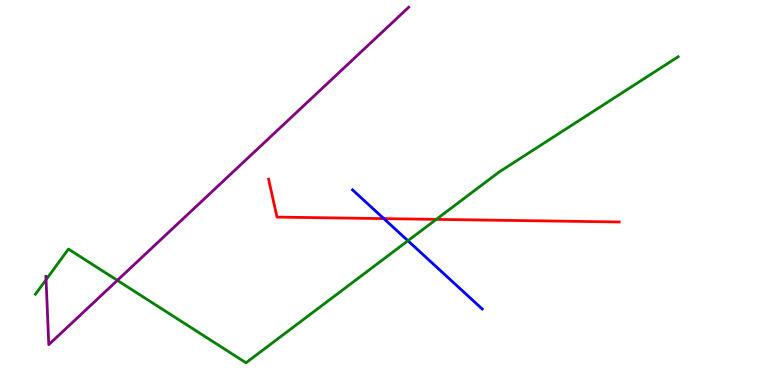[{'lines': ['blue', 'red'], 'intersections': [{'x': 4.95, 'y': 4.32}]}, {'lines': ['green', 'red'], 'intersections': [{'x': 5.63, 'y': 4.3}]}, {'lines': ['purple', 'red'], 'intersections': []}, {'lines': ['blue', 'green'], 'intersections': [{'x': 5.26, 'y': 3.75}]}, {'lines': ['blue', 'purple'], 'intersections': []}, {'lines': ['green', 'purple'], 'intersections': [{'x': 0.594, 'y': 2.73}, {'x': 1.51, 'y': 2.72}]}]